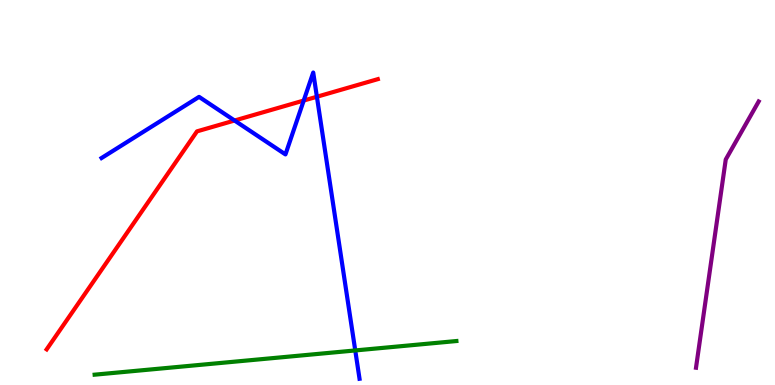[{'lines': ['blue', 'red'], 'intersections': [{'x': 3.03, 'y': 6.87}, {'x': 3.92, 'y': 7.39}, {'x': 4.09, 'y': 7.49}]}, {'lines': ['green', 'red'], 'intersections': []}, {'lines': ['purple', 'red'], 'intersections': []}, {'lines': ['blue', 'green'], 'intersections': [{'x': 4.58, 'y': 0.898}]}, {'lines': ['blue', 'purple'], 'intersections': []}, {'lines': ['green', 'purple'], 'intersections': []}]